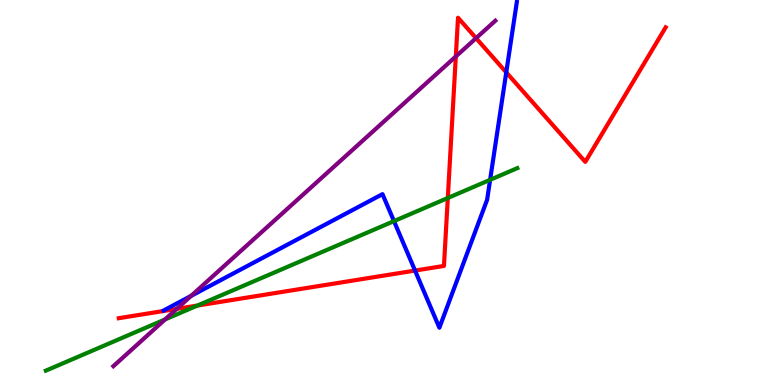[{'lines': ['blue', 'red'], 'intersections': [{'x': 5.36, 'y': 2.97}, {'x': 6.53, 'y': 8.12}]}, {'lines': ['green', 'red'], 'intersections': [{'x': 2.55, 'y': 2.06}, {'x': 5.78, 'y': 4.86}]}, {'lines': ['purple', 'red'], 'intersections': [{'x': 2.28, 'y': 1.98}, {'x': 5.88, 'y': 8.53}, {'x': 6.14, 'y': 9.01}]}, {'lines': ['blue', 'green'], 'intersections': [{'x': 5.08, 'y': 4.26}, {'x': 6.32, 'y': 5.33}]}, {'lines': ['blue', 'purple'], 'intersections': [{'x': 2.47, 'y': 2.32}]}, {'lines': ['green', 'purple'], 'intersections': [{'x': 2.13, 'y': 1.7}]}]